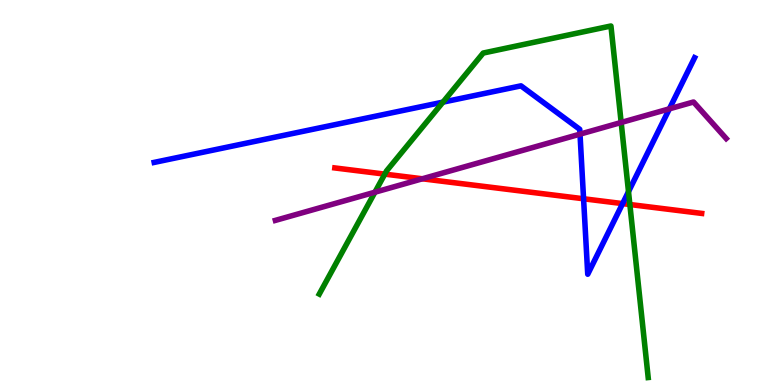[{'lines': ['blue', 'red'], 'intersections': [{'x': 7.53, 'y': 4.84}, {'x': 8.03, 'y': 4.71}]}, {'lines': ['green', 'red'], 'intersections': [{'x': 4.97, 'y': 5.48}, {'x': 8.13, 'y': 4.69}]}, {'lines': ['purple', 'red'], 'intersections': [{'x': 5.45, 'y': 5.36}]}, {'lines': ['blue', 'green'], 'intersections': [{'x': 5.72, 'y': 7.35}, {'x': 8.11, 'y': 5.02}]}, {'lines': ['blue', 'purple'], 'intersections': [{'x': 7.48, 'y': 6.52}, {'x': 8.64, 'y': 7.17}]}, {'lines': ['green', 'purple'], 'intersections': [{'x': 4.84, 'y': 5.01}, {'x': 8.02, 'y': 6.82}]}]